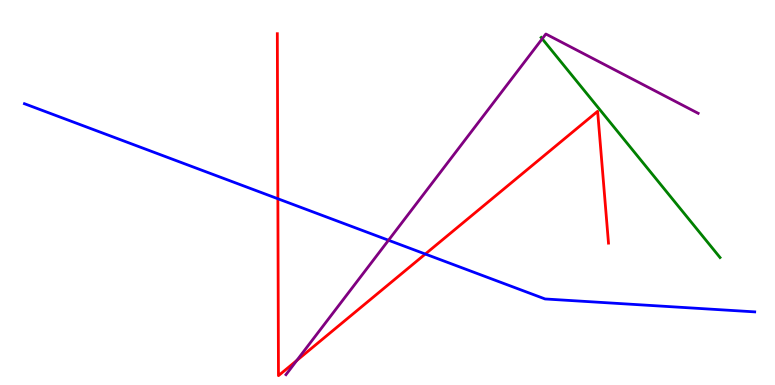[{'lines': ['blue', 'red'], 'intersections': [{'x': 3.59, 'y': 4.84}, {'x': 5.49, 'y': 3.4}]}, {'lines': ['green', 'red'], 'intersections': []}, {'lines': ['purple', 'red'], 'intersections': [{'x': 3.83, 'y': 0.636}]}, {'lines': ['blue', 'green'], 'intersections': []}, {'lines': ['blue', 'purple'], 'intersections': [{'x': 5.01, 'y': 3.76}]}, {'lines': ['green', 'purple'], 'intersections': [{'x': 7.0, 'y': 8.99}]}]